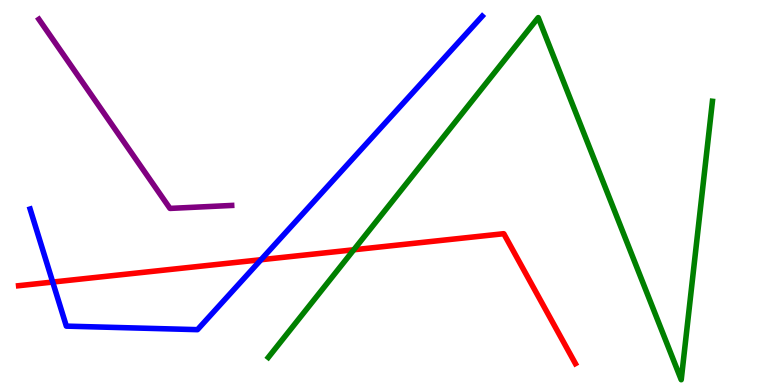[{'lines': ['blue', 'red'], 'intersections': [{'x': 0.68, 'y': 2.67}, {'x': 3.37, 'y': 3.25}]}, {'lines': ['green', 'red'], 'intersections': [{'x': 4.57, 'y': 3.51}]}, {'lines': ['purple', 'red'], 'intersections': []}, {'lines': ['blue', 'green'], 'intersections': []}, {'lines': ['blue', 'purple'], 'intersections': []}, {'lines': ['green', 'purple'], 'intersections': []}]